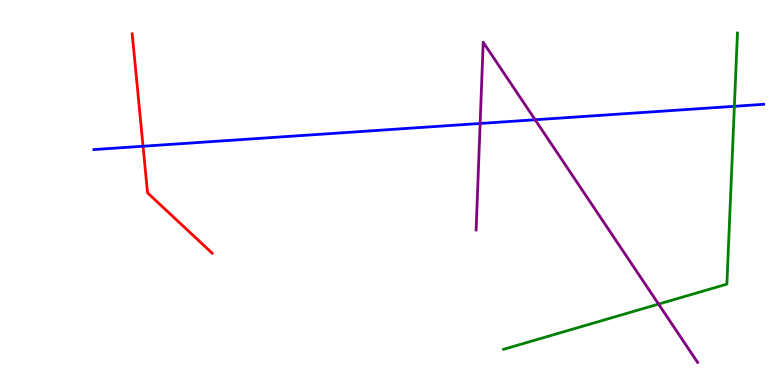[{'lines': ['blue', 'red'], 'intersections': [{'x': 1.85, 'y': 6.2}]}, {'lines': ['green', 'red'], 'intersections': []}, {'lines': ['purple', 'red'], 'intersections': []}, {'lines': ['blue', 'green'], 'intersections': [{'x': 9.48, 'y': 7.24}]}, {'lines': ['blue', 'purple'], 'intersections': [{'x': 6.2, 'y': 6.79}, {'x': 6.9, 'y': 6.89}]}, {'lines': ['green', 'purple'], 'intersections': [{'x': 8.5, 'y': 2.1}]}]